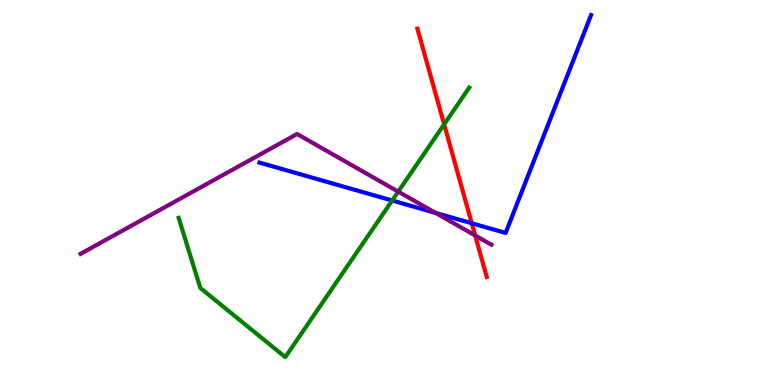[{'lines': ['blue', 'red'], 'intersections': [{'x': 6.09, 'y': 4.2}]}, {'lines': ['green', 'red'], 'intersections': [{'x': 5.73, 'y': 6.77}]}, {'lines': ['purple', 'red'], 'intersections': [{'x': 6.13, 'y': 3.88}]}, {'lines': ['blue', 'green'], 'intersections': [{'x': 5.06, 'y': 4.79}]}, {'lines': ['blue', 'purple'], 'intersections': [{'x': 5.62, 'y': 4.47}]}, {'lines': ['green', 'purple'], 'intersections': [{'x': 5.14, 'y': 5.02}]}]